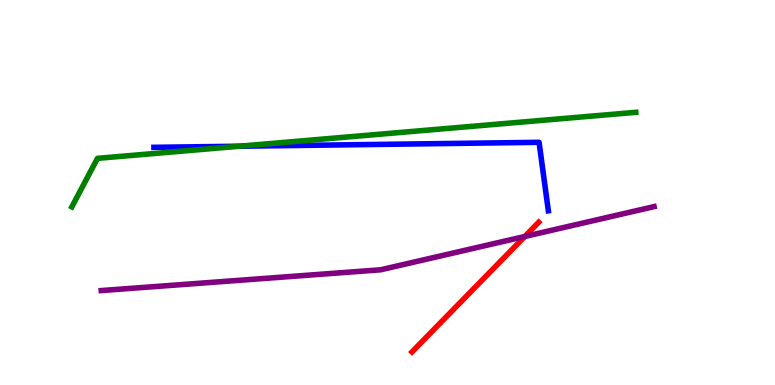[{'lines': ['blue', 'red'], 'intersections': []}, {'lines': ['green', 'red'], 'intersections': []}, {'lines': ['purple', 'red'], 'intersections': [{'x': 6.77, 'y': 3.86}]}, {'lines': ['blue', 'green'], 'intersections': [{'x': 3.09, 'y': 6.2}]}, {'lines': ['blue', 'purple'], 'intersections': []}, {'lines': ['green', 'purple'], 'intersections': []}]